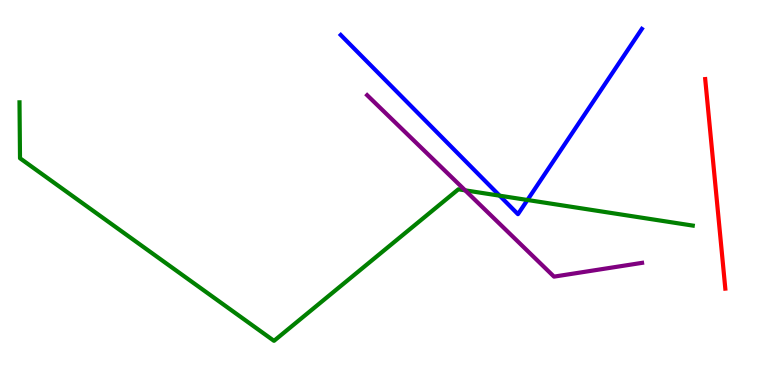[{'lines': ['blue', 'red'], 'intersections': []}, {'lines': ['green', 'red'], 'intersections': []}, {'lines': ['purple', 'red'], 'intersections': []}, {'lines': ['blue', 'green'], 'intersections': [{'x': 6.45, 'y': 4.92}, {'x': 6.81, 'y': 4.81}]}, {'lines': ['blue', 'purple'], 'intersections': []}, {'lines': ['green', 'purple'], 'intersections': [{'x': 6.0, 'y': 5.06}]}]